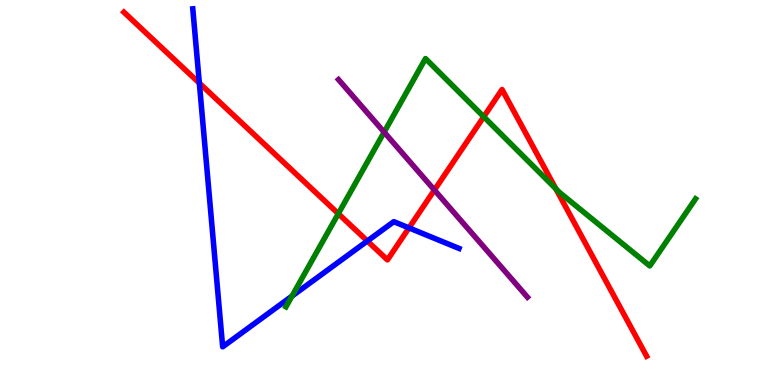[{'lines': ['blue', 'red'], 'intersections': [{'x': 2.57, 'y': 7.84}, {'x': 4.74, 'y': 3.74}, {'x': 5.28, 'y': 4.08}]}, {'lines': ['green', 'red'], 'intersections': [{'x': 4.37, 'y': 4.45}, {'x': 6.24, 'y': 6.97}, {'x': 7.17, 'y': 5.1}]}, {'lines': ['purple', 'red'], 'intersections': [{'x': 5.61, 'y': 5.06}]}, {'lines': ['blue', 'green'], 'intersections': [{'x': 3.77, 'y': 2.31}]}, {'lines': ['blue', 'purple'], 'intersections': []}, {'lines': ['green', 'purple'], 'intersections': [{'x': 4.96, 'y': 6.57}]}]